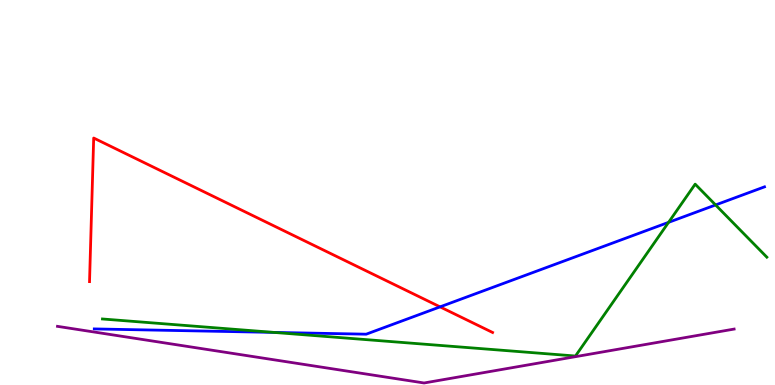[{'lines': ['blue', 'red'], 'intersections': [{'x': 5.68, 'y': 2.03}]}, {'lines': ['green', 'red'], 'intersections': []}, {'lines': ['purple', 'red'], 'intersections': []}, {'lines': ['blue', 'green'], 'intersections': [{'x': 3.53, 'y': 1.37}, {'x': 8.63, 'y': 4.22}, {'x': 9.23, 'y': 4.68}]}, {'lines': ['blue', 'purple'], 'intersections': []}, {'lines': ['green', 'purple'], 'intersections': []}]